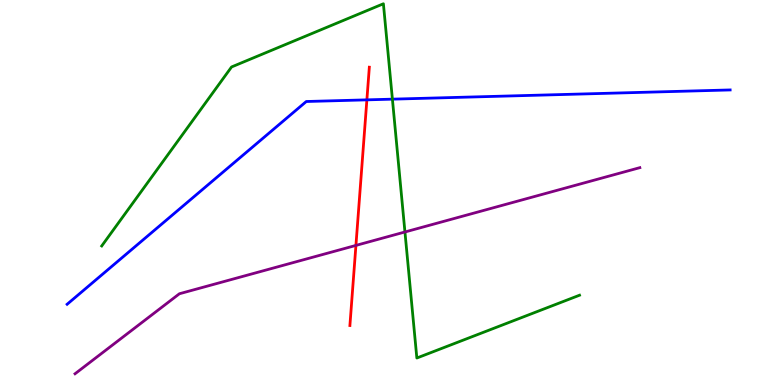[{'lines': ['blue', 'red'], 'intersections': [{'x': 4.73, 'y': 7.41}]}, {'lines': ['green', 'red'], 'intersections': []}, {'lines': ['purple', 'red'], 'intersections': [{'x': 4.59, 'y': 3.63}]}, {'lines': ['blue', 'green'], 'intersections': [{'x': 5.06, 'y': 7.42}]}, {'lines': ['blue', 'purple'], 'intersections': []}, {'lines': ['green', 'purple'], 'intersections': [{'x': 5.23, 'y': 3.97}]}]